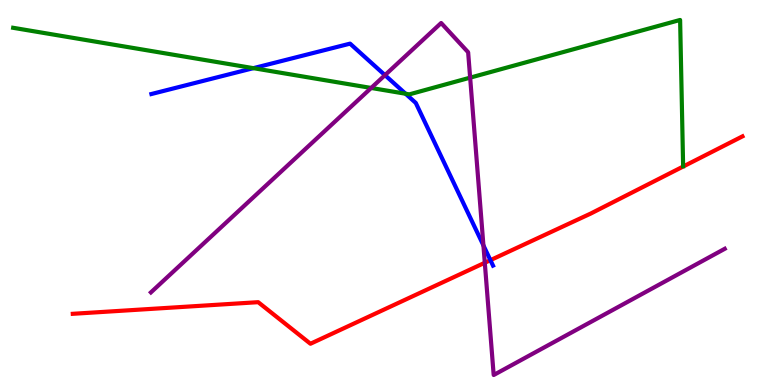[{'lines': ['blue', 'red'], 'intersections': [{'x': 6.33, 'y': 3.24}]}, {'lines': ['green', 'red'], 'intersections': []}, {'lines': ['purple', 'red'], 'intersections': [{'x': 6.26, 'y': 3.17}]}, {'lines': ['blue', 'green'], 'intersections': [{'x': 3.27, 'y': 8.23}, {'x': 5.23, 'y': 7.57}]}, {'lines': ['blue', 'purple'], 'intersections': [{'x': 4.97, 'y': 8.05}, {'x': 6.24, 'y': 3.63}]}, {'lines': ['green', 'purple'], 'intersections': [{'x': 4.79, 'y': 7.72}, {'x': 6.07, 'y': 7.98}]}]